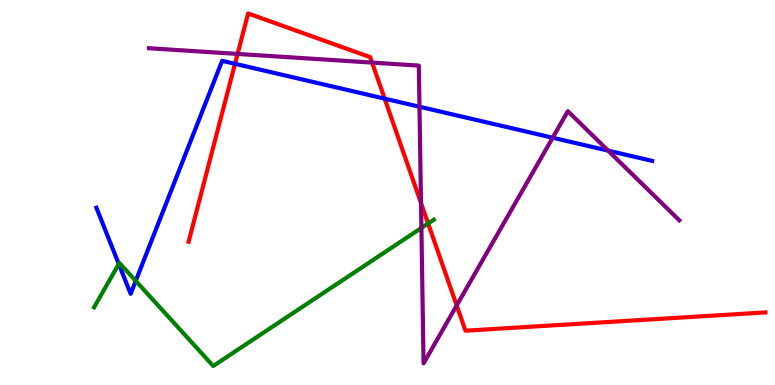[{'lines': ['blue', 'red'], 'intersections': [{'x': 3.03, 'y': 8.34}, {'x': 4.96, 'y': 7.44}]}, {'lines': ['green', 'red'], 'intersections': [{'x': 5.52, 'y': 4.2}]}, {'lines': ['purple', 'red'], 'intersections': [{'x': 3.07, 'y': 8.6}, {'x': 4.8, 'y': 8.37}, {'x': 5.43, 'y': 4.73}, {'x': 5.89, 'y': 2.07}]}, {'lines': ['blue', 'green'], 'intersections': [{'x': 1.53, 'y': 3.14}, {'x': 1.75, 'y': 2.7}]}, {'lines': ['blue', 'purple'], 'intersections': [{'x': 5.41, 'y': 7.23}, {'x': 7.13, 'y': 6.42}, {'x': 7.85, 'y': 6.09}]}, {'lines': ['green', 'purple'], 'intersections': [{'x': 5.44, 'y': 4.08}]}]